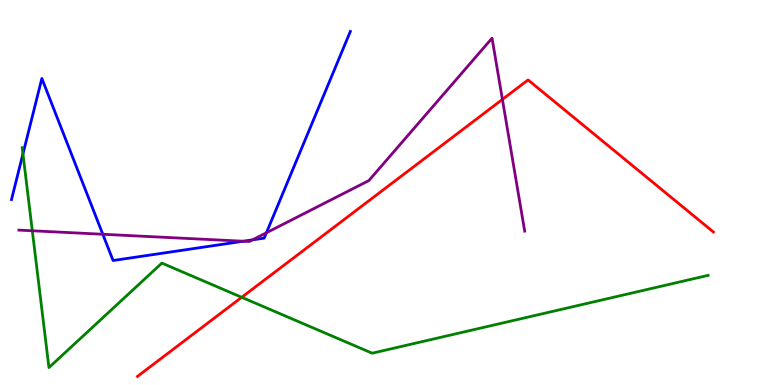[{'lines': ['blue', 'red'], 'intersections': []}, {'lines': ['green', 'red'], 'intersections': [{'x': 3.12, 'y': 2.28}]}, {'lines': ['purple', 'red'], 'intersections': [{'x': 6.48, 'y': 7.42}]}, {'lines': ['blue', 'green'], 'intersections': [{'x': 0.296, 'y': 6.0}]}, {'lines': ['blue', 'purple'], 'intersections': [{'x': 1.33, 'y': 3.92}, {'x': 3.14, 'y': 3.73}, {'x': 3.26, 'y': 3.77}, {'x': 3.44, 'y': 3.95}]}, {'lines': ['green', 'purple'], 'intersections': [{'x': 0.417, 'y': 4.01}]}]